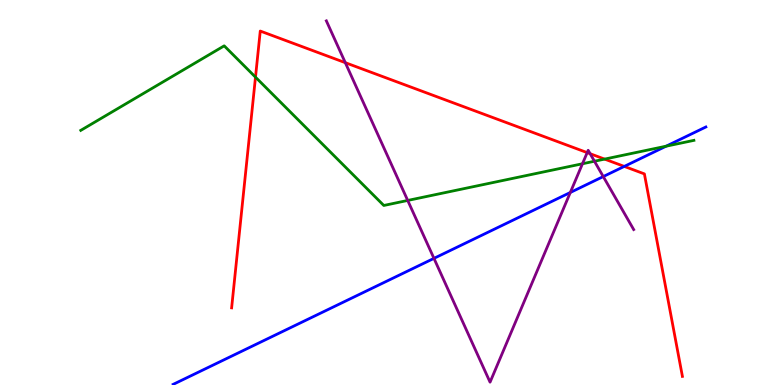[{'lines': ['blue', 'red'], 'intersections': [{'x': 8.06, 'y': 5.68}]}, {'lines': ['green', 'red'], 'intersections': [{'x': 3.3, 'y': 8.0}, {'x': 7.8, 'y': 5.87}]}, {'lines': ['purple', 'red'], 'intersections': [{'x': 4.46, 'y': 8.37}, {'x': 7.58, 'y': 6.04}, {'x': 7.61, 'y': 6.01}]}, {'lines': ['blue', 'green'], 'intersections': [{'x': 8.59, 'y': 6.2}]}, {'lines': ['blue', 'purple'], 'intersections': [{'x': 5.6, 'y': 3.29}, {'x': 7.36, 'y': 5.0}, {'x': 7.78, 'y': 5.41}]}, {'lines': ['green', 'purple'], 'intersections': [{'x': 5.26, 'y': 4.79}, {'x': 7.52, 'y': 5.75}, {'x': 7.67, 'y': 5.81}]}]